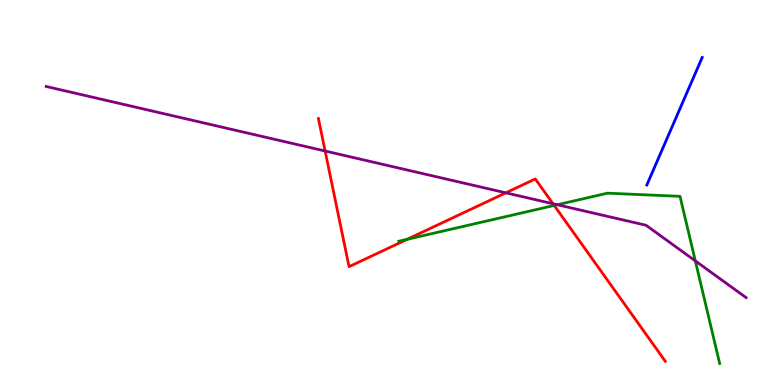[{'lines': ['blue', 'red'], 'intersections': []}, {'lines': ['green', 'red'], 'intersections': [{'x': 5.25, 'y': 3.78}, {'x': 7.15, 'y': 4.66}]}, {'lines': ['purple', 'red'], 'intersections': [{'x': 4.2, 'y': 6.08}, {'x': 6.53, 'y': 4.99}, {'x': 7.14, 'y': 4.71}]}, {'lines': ['blue', 'green'], 'intersections': []}, {'lines': ['blue', 'purple'], 'intersections': []}, {'lines': ['green', 'purple'], 'intersections': [{'x': 7.19, 'y': 4.68}, {'x': 8.97, 'y': 3.22}]}]